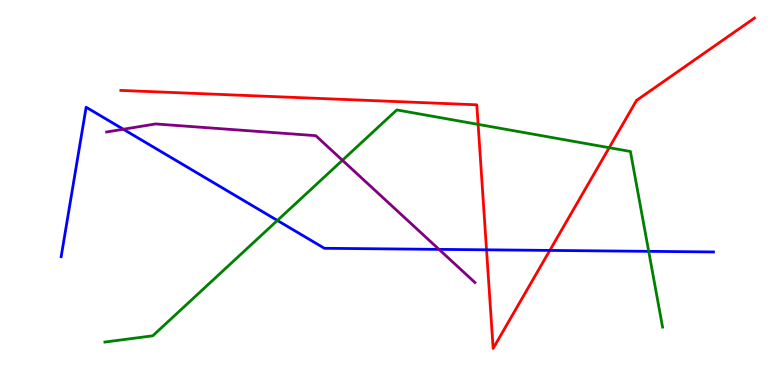[{'lines': ['blue', 'red'], 'intersections': [{'x': 6.28, 'y': 3.51}, {'x': 7.09, 'y': 3.5}]}, {'lines': ['green', 'red'], 'intersections': [{'x': 6.17, 'y': 6.77}, {'x': 7.86, 'y': 6.16}]}, {'lines': ['purple', 'red'], 'intersections': []}, {'lines': ['blue', 'green'], 'intersections': [{'x': 3.58, 'y': 4.27}, {'x': 8.37, 'y': 3.47}]}, {'lines': ['blue', 'purple'], 'intersections': [{'x': 1.59, 'y': 6.64}, {'x': 5.66, 'y': 3.52}]}, {'lines': ['green', 'purple'], 'intersections': [{'x': 4.42, 'y': 5.84}]}]